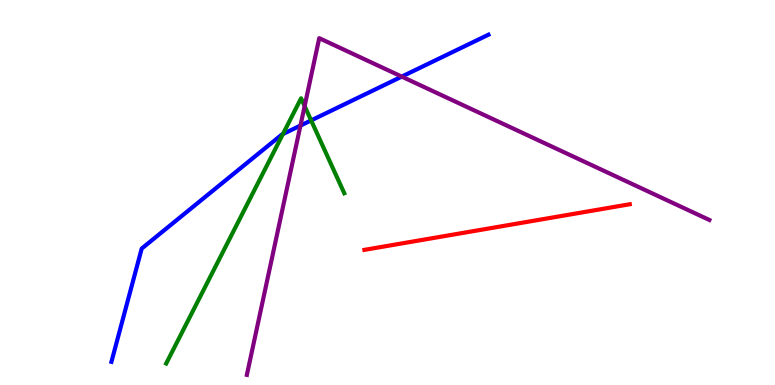[{'lines': ['blue', 'red'], 'intersections': []}, {'lines': ['green', 'red'], 'intersections': []}, {'lines': ['purple', 'red'], 'intersections': []}, {'lines': ['blue', 'green'], 'intersections': [{'x': 3.65, 'y': 6.52}, {'x': 4.01, 'y': 6.87}]}, {'lines': ['blue', 'purple'], 'intersections': [{'x': 3.88, 'y': 6.74}, {'x': 5.18, 'y': 8.01}]}, {'lines': ['green', 'purple'], 'intersections': [{'x': 3.93, 'y': 7.24}]}]